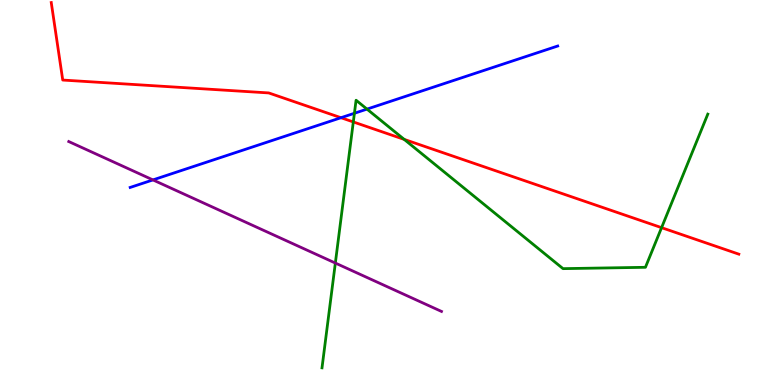[{'lines': ['blue', 'red'], 'intersections': [{'x': 4.4, 'y': 6.94}]}, {'lines': ['green', 'red'], 'intersections': [{'x': 4.56, 'y': 6.83}, {'x': 5.22, 'y': 6.38}, {'x': 8.54, 'y': 4.09}]}, {'lines': ['purple', 'red'], 'intersections': []}, {'lines': ['blue', 'green'], 'intersections': [{'x': 4.57, 'y': 7.06}, {'x': 4.74, 'y': 7.17}]}, {'lines': ['blue', 'purple'], 'intersections': [{'x': 1.97, 'y': 5.33}]}, {'lines': ['green', 'purple'], 'intersections': [{'x': 4.33, 'y': 3.17}]}]